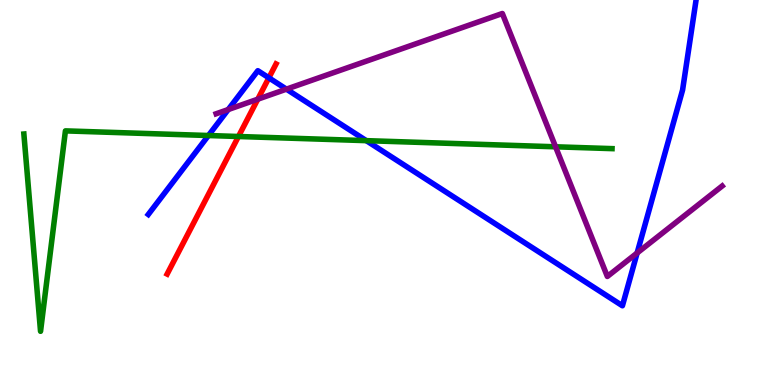[{'lines': ['blue', 'red'], 'intersections': [{'x': 3.47, 'y': 7.98}]}, {'lines': ['green', 'red'], 'intersections': [{'x': 3.08, 'y': 6.45}]}, {'lines': ['purple', 'red'], 'intersections': [{'x': 3.33, 'y': 7.42}]}, {'lines': ['blue', 'green'], 'intersections': [{'x': 2.69, 'y': 6.48}, {'x': 4.73, 'y': 6.35}]}, {'lines': ['blue', 'purple'], 'intersections': [{'x': 2.94, 'y': 7.15}, {'x': 3.7, 'y': 7.68}, {'x': 8.22, 'y': 3.43}]}, {'lines': ['green', 'purple'], 'intersections': [{'x': 7.17, 'y': 6.19}]}]